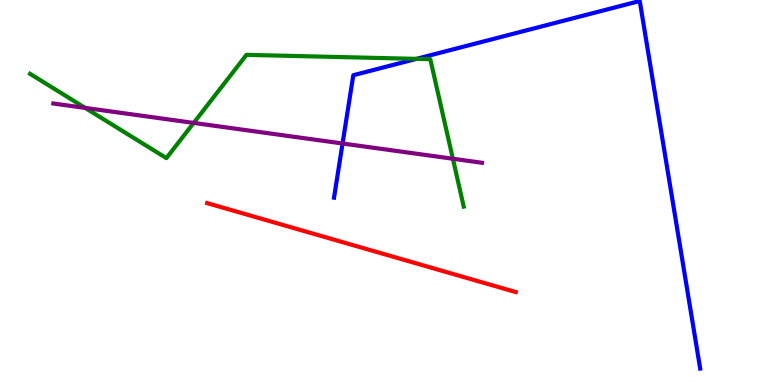[{'lines': ['blue', 'red'], 'intersections': []}, {'lines': ['green', 'red'], 'intersections': []}, {'lines': ['purple', 'red'], 'intersections': []}, {'lines': ['blue', 'green'], 'intersections': [{'x': 5.37, 'y': 8.47}]}, {'lines': ['blue', 'purple'], 'intersections': [{'x': 4.42, 'y': 6.27}]}, {'lines': ['green', 'purple'], 'intersections': [{'x': 1.1, 'y': 7.2}, {'x': 2.5, 'y': 6.81}, {'x': 5.84, 'y': 5.88}]}]